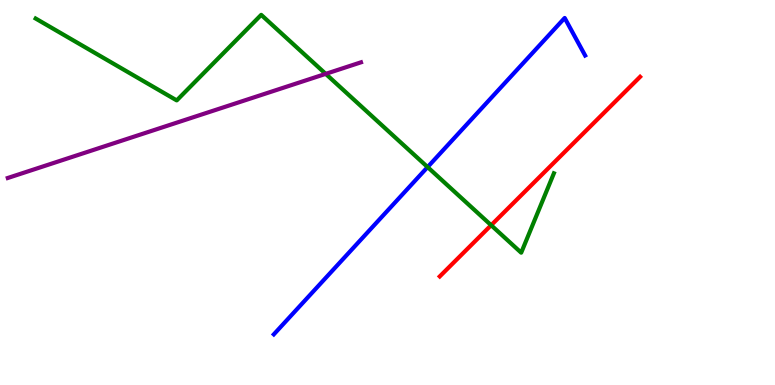[{'lines': ['blue', 'red'], 'intersections': []}, {'lines': ['green', 'red'], 'intersections': [{'x': 6.34, 'y': 4.15}]}, {'lines': ['purple', 'red'], 'intersections': []}, {'lines': ['blue', 'green'], 'intersections': [{'x': 5.52, 'y': 5.66}]}, {'lines': ['blue', 'purple'], 'intersections': []}, {'lines': ['green', 'purple'], 'intersections': [{'x': 4.2, 'y': 8.08}]}]